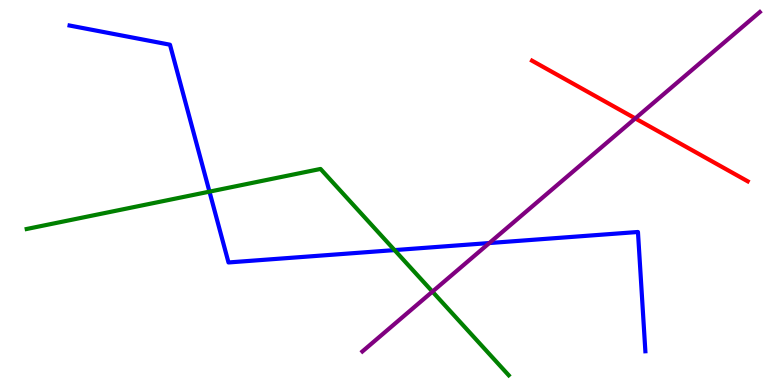[{'lines': ['blue', 'red'], 'intersections': []}, {'lines': ['green', 'red'], 'intersections': []}, {'lines': ['purple', 'red'], 'intersections': [{'x': 8.2, 'y': 6.92}]}, {'lines': ['blue', 'green'], 'intersections': [{'x': 2.7, 'y': 5.02}, {'x': 5.09, 'y': 3.5}]}, {'lines': ['blue', 'purple'], 'intersections': [{'x': 6.31, 'y': 3.69}]}, {'lines': ['green', 'purple'], 'intersections': [{'x': 5.58, 'y': 2.43}]}]